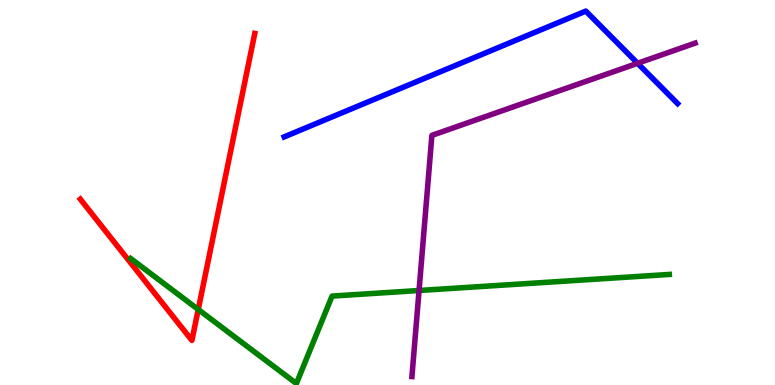[{'lines': ['blue', 'red'], 'intersections': []}, {'lines': ['green', 'red'], 'intersections': [{'x': 2.56, 'y': 1.96}]}, {'lines': ['purple', 'red'], 'intersections': []}, {'lines': ['blue', 'green'], 'intersections': []}, {'lines': ['blue', 'purple'], 'intersections': [{'x': 8.23, 'y': 8.36}]}, {'lines': ['green', 'purple'], 'intersections': [{'x': 5.41, 'y': 2.45}]}]